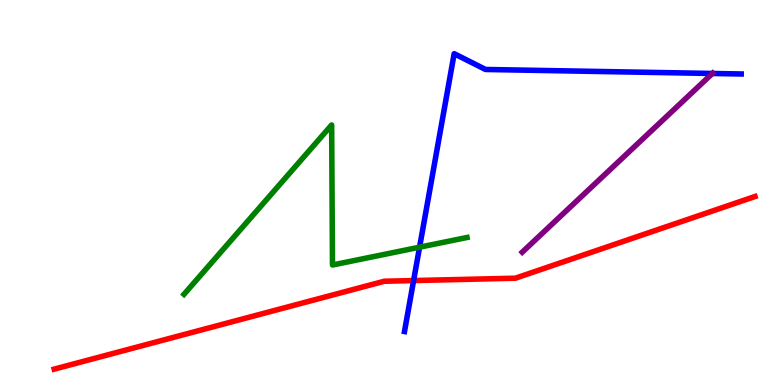[{'lines': ['blue', 'red'], 'intersections': [{'x': 5.34, 'y': 2.71}]}, {'lines': ['green', 'red'], 'intersections': []}, {'lines': ['purple', 'red'], 'intersections': []}, {'lines': ['blue', 'green'], 'intersections': [{'x': 5.41, 'y': 3.58}]}, {'lines': ['blue', 'purple'], 'intersections': [{'x': 9.19, 'y': 8.09}]}, {'lines': ['green', 'purple'], 'intersections': []}]